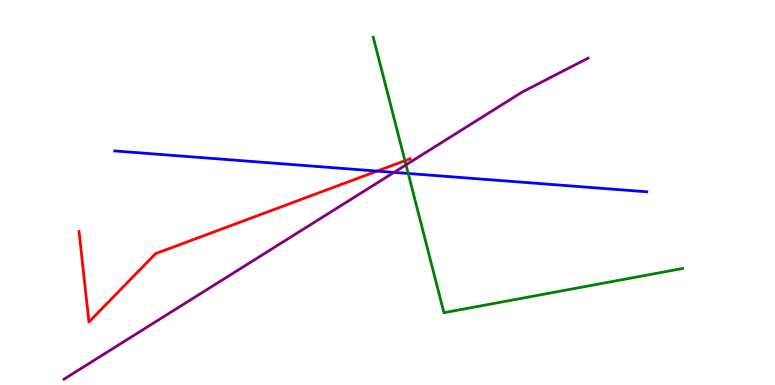[{'lines': ['blue', 'red'], 'intersections': [{'x': 4.87, 'y': 5.56}]}, {'lines': ['green', 'red'], 'intersections': [{'x': 5.23, 'y': 5.83}]}, {'lines': ['purple', 'red'], 'intersections': []}, {'lines': ['blue', 'green'], 'intersections': [{'x': 5.27, 'y': 5.49}]}, {'lines': ['blue', 'purple'], 'intersections': [{'x': 5.08, 'y': 5.52}]}, {'lines': ['green', 'purple'], 'intersections': [{'x': 5.24, 'y': 5.72}]}]